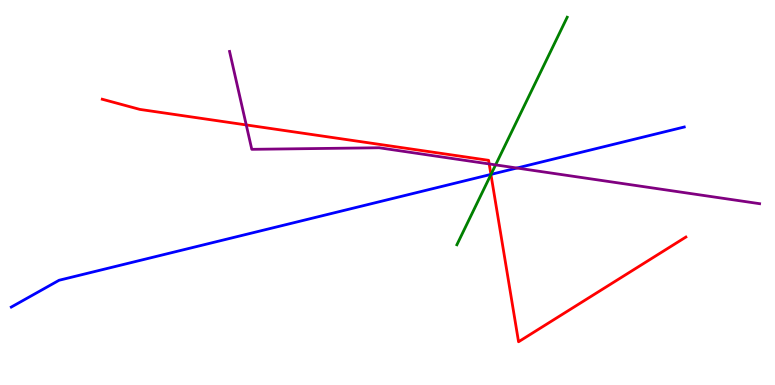[{'lines': ['blue', 'red'], 'intersections': [{'x': 6.33, 'y': 5.47}]}, {'lines': ['green', 'red'], 'intersections': [{'x': 6.33, 'y': 5.47}]}, {'lines': ['purple', 'red'], 'intersections': [{'x': 3.18, 'y': 6.75}, {'x': 6.31, 'y': 5.74}]}, {'lines': ['blue', 'green'], 'intersections': [{'x': 6.34, 'y': 5.47}]}, {'lines': ['blue', 'purple'], 'intersections': [{'x': 6.67, 'y': 5.64}]}, {'lines': ['green', 'purple'], 'intersections': [{'x': 6.39, 'y': 5.72}]}]